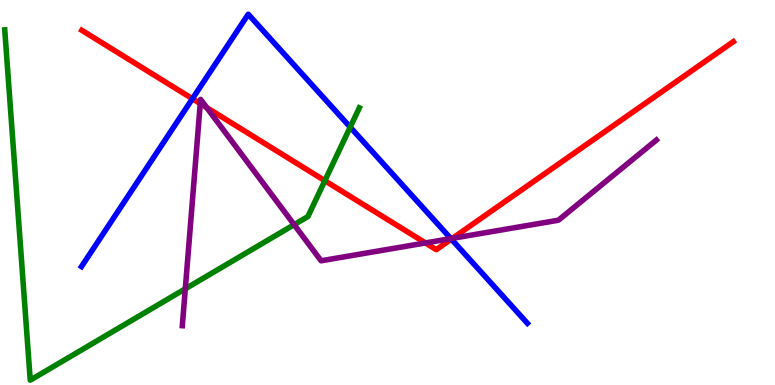[{'lines': ['blue', 'red'], 'intersections': [{'x': 2.48, 'y': 7.44}, {'x': 5.82, 'y': 3.79}]}, {'lines': ['green', 'red'], 'intersections': [{'x': 4.19, 'y': 5.31}]}, {'lines': ['purple', 'red'], 'intersections': [{'x': 2.58, 'y': 7.31}, {'x': 2.67, 'y': 7.21}, {'x': 5.49, 'y': 3.69}, {'x': 5.84, 'y': 3.81}]}, {'lines': ['blue', 'green'], 'intersections': [{'x': 4.52, 'y': 6.7}]}, {'lines': ['blue', 'purple'], 'intersections': [{'x': 5.82, 'y': 3.8}]}, {'lines': ['green', 'purple'], 'intersections': [{'x': 2.39, 'y': 2.5}, {'x': 3.8, 'y': 4.16}]}]